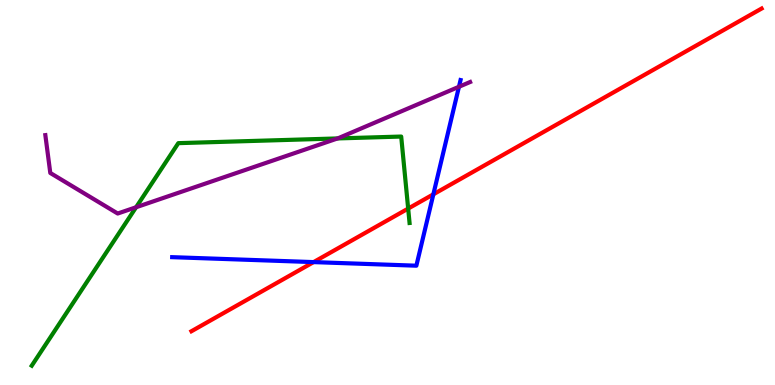[{'lines': ['blue', 'red'], 'intersections': [{'x': 4.05, 'y': 3.19}, {'x': 5.59, 'y': 4.95}]}, {'lines': ['green', 'red'], 'intersections': [{'x': 5.27, 'y': 4.58}]}, {'lines': ['purple', 'red'], 'intersections': []}, {'lines': ['blue', 'green'], 'intersections': []}, {'lines': ['blue', 'purple'], 'intersections': [{'x': 5.92, 'y': 7.75}]}, {'lines': ['green', 'purple'], 'intersections': [{'x': 1.76, 'y': 4.62}, {'x': 4.36, 'y': 6.4}]}]